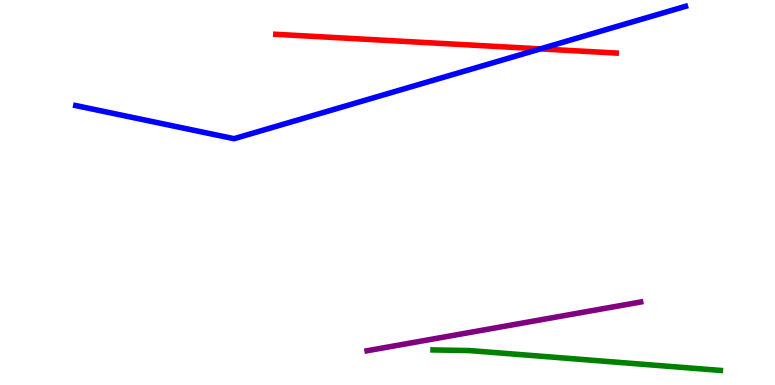[{'lines': ['blue', 'red'], 'intersections': [{'x': 6.97, 'y': 8.73}]}, {'lines': ['green', 'red'], 'intersections': []}, {'lines': ['purple', 'red'], 'intersections': []}, {'lines': ['blue', 'green'], 'intersections': []}, {'lines': ['blue', 'purple'], 'intersections': []}, {'lines': ['green', 'purple'], 'intersections': []}]